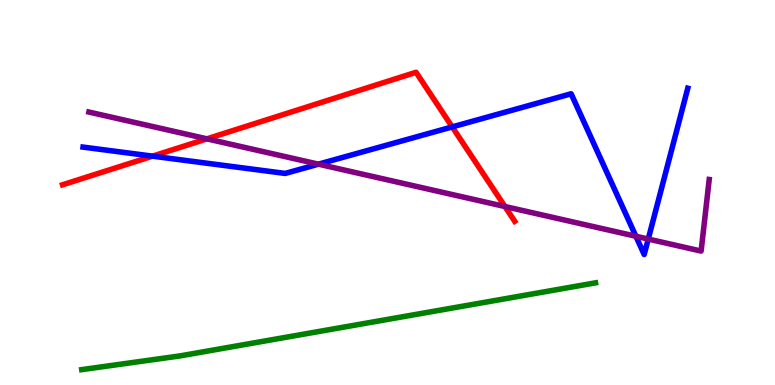[{'lines': ['blue', 'red'], 'intersections': [{'x': 1.97, 'y': 5.94}, {'x': 5.83, 'y': 6.7}]}, {'lines': ['green', 'red'], 'intersections': []}, {'lines': ['purple', 'red'], 'intersections': [{'x': 2.67, 'y': 6.39}, {'x': 6.52, 'y': 4.64}]}, {'lines': ['blue', 'green'], 'intersections': []}, {'lines': ['blue', 'purple'], 'intersections': [{'x': 4.11, 'y': 5.74}, {'x': 8.21, 'y': 3.86}, {'x': 8.36, 'y': 3.79}]}, {'lines': ['green', 'purple'], 'intersections': []}]